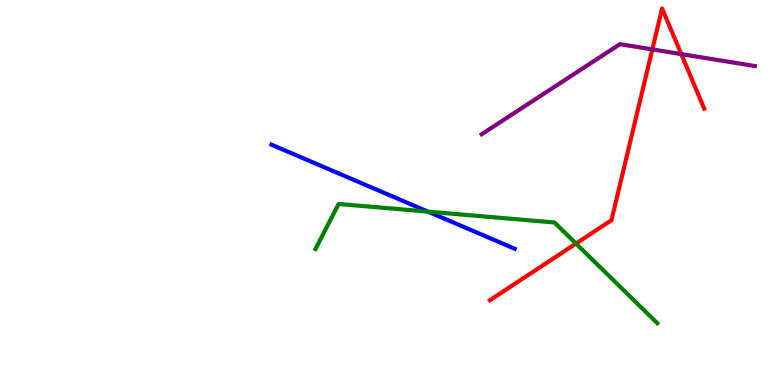[{'lines': ['blue', 'red'], 'intersections': []}, {'lines': ['green', 'red'], 'intersections': [{'x': 7.43, 'y': 3.67}]}, {'lines': ['purple', 'red'], 'intersections': [{'x': 8.42, 'y': 8.72}, {'x': 8.79, 'y': 8.59}]}, {'lines': ['blue', 'green'], 'intersections': [{'x': 5.52, 'y': 4.5}]}, {'lines': ['blue', 'purple'], 'intersections': []}, {'lines': ['green', 'purple'], 'intersections': []}]